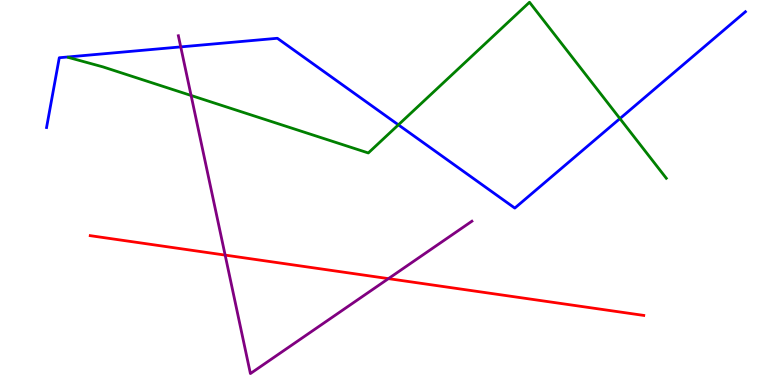[{'lines': ['blue', 'red'], 'intersections': []}, {'lines': ['green', 'red'], 'intersections': []}, {'lines': ['purple', 'red'], 'intersections': [{'x': 2.91, 'y': 3.37}, {'x': 5.01, 'y': 2.76}]}, {'lines': ['blue', 'green'], 'intersections': [{'x': 5.14, 'y': 6.76}, {'x': 8.0, 'y': 6.92}]}, {'lines': ['blue', 'purple'], 'intersections': [{'x': 2.33, 'y': 8.78}]}, {'lines': ['green', 'purple'], 'intersections': [{'x': 2.47, 'y': 7.52}]}]